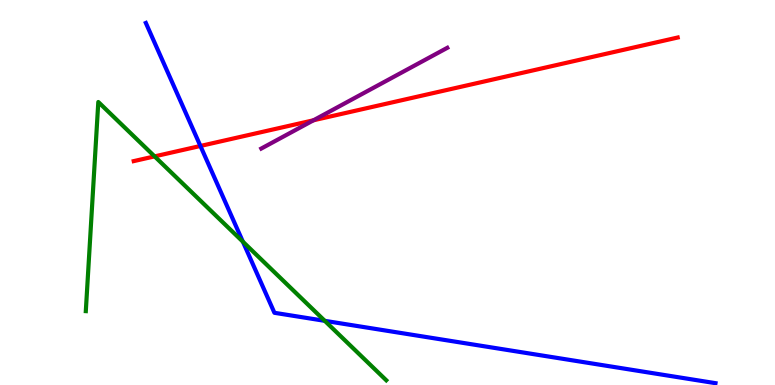[{'lines': ['blue', 'red'], 'intersections': [{'x': 2.59, 'y': 6.21}]}, {'lines': ['green', 'red'], 'intersections': [{'x': 1.99, 'y': 5.94}]}, {'lines': ['purple', 'red'], 'intersections': [{'x': 4.05, 'y': 6.88}]}, {'lines': ['blue', 'green'], 'intersections': [{'x': 3.13, 'y': 3.72}, {'x': 4.19, 'y': 1.67}]}, {'lines': ['blue', 'purple'], 'intersections': []}, {'lines': ['green', 'purple'], 'intersections': []}]